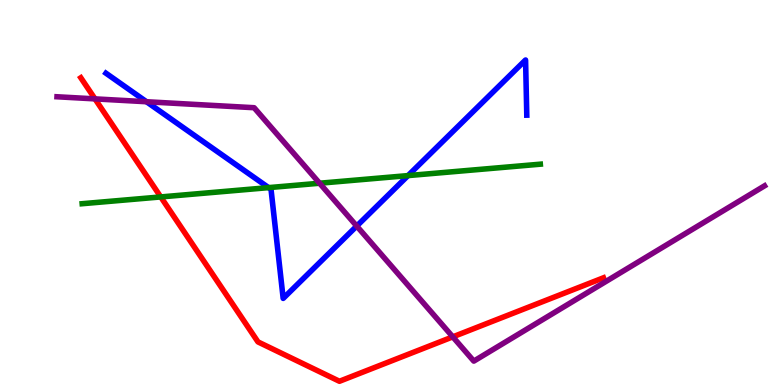[{'lines': ['blue', 'red'], 'intersections': []}, {'lines': ['green', 'red'], 'intersections': [{'x': 2.07, 'y': 4.88}]}, {'lines': ['purple', 'red'], 'intersections': [{'x': 1.23, 'y': 7.43}, {'x': 5.84, 'y': 1.25}]}, {'lines': ['blue', 'green'], 'intersections': [{'x': 3.47, 'y': 5.13}, {'x': 5.26, 'y': 5.44}]}, {'lines': ['blue', 'purple'], 'intersections': [{'x': 1.89, 'y': 7.36}, {'x': 4.6, 'y': 4.13}]}, {'lines': ['green', 'purple'], 'intersections': [{'x': 4.12, 'y': 5.24}]}]